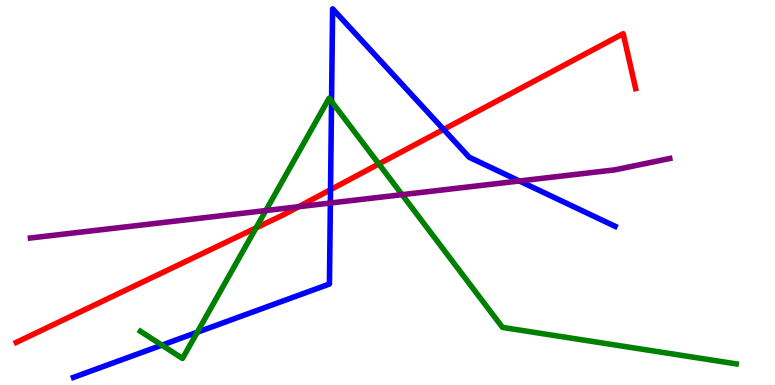[{'lines': ['blue', 'red'], 'intersections': [{'x': 4.26, 'y': 5.07}, {'x': 5.72, 'y': 6.64}]}, {'lines': ['green', 'red'], 'intersections': [{'x': 3.3, 'y': 4.08}, {'x': 4.89, 'y': 5.74}]}, {'lines': ['purple', 'red'], 'intersections': [{'x': 3.85, 'y': 4.63}]}, {'lines': ['blue', 'green'], 'intersections': [{'x': 2.09, 'y': 1.04}, {'x': 2.55, 'y': 1.37}, {'x': 4.28, 'y': 7.37}]}, {'lines': ['blue', 'purple'], 'intersections': [{'x': 4.26, 'y': 4.73}, {'x': 6.7, 'y': 5.3}]}, {'lines': ['green', 'purple'], 'intersections': [{'x': 3.43, 'y': 4.53}, {'x': 5.19, 'y': 4.94}]}]